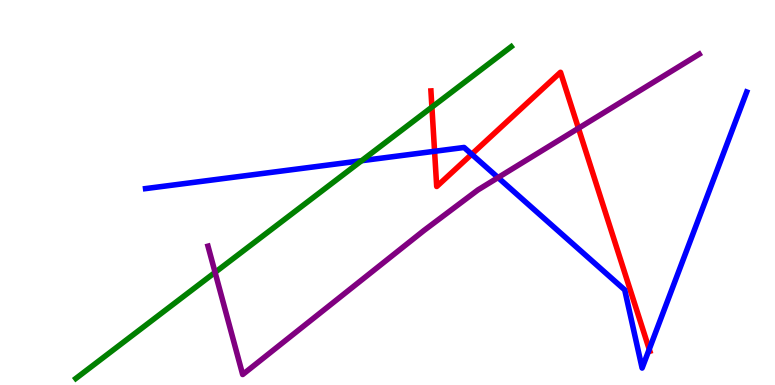[{'lines': ['blue', 'red'], 'intersections': [{'x': 5.61, 'y': 6.07}, {'x': 6.09, 'y': 5.99}, {'x': 8.38, 'y': 0.928}]}, {'lines': ['green', 'red'], 'intersections': [{'x': 5.57, 'y': 7.22}]}, {'lines': ['purple', 'red'], 'intersections': [{'x': 7.46, 'y': 6.67}]}, {'lines': ['blue', 'green'], 'intersections': [{'x': 4.67, 'y': 5.83}]}, {'lines': ['blue', 'purple'], 'intersections': [{'x': 6.43, 'y': 5.39}]}, {'lines': ['green', 'purple'], 'intersections': [{'x': 2.78, 'y': 2.93}]}]